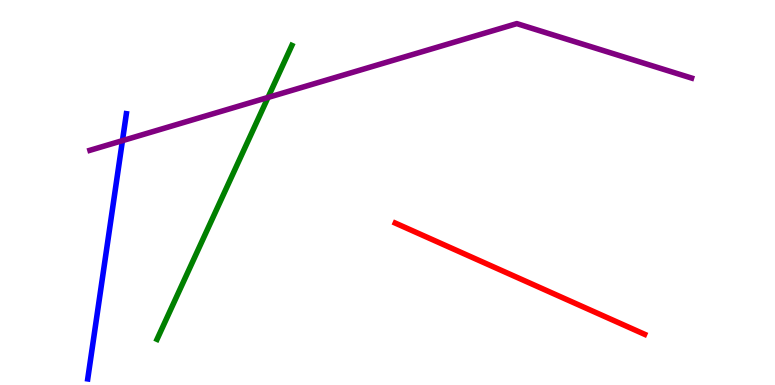[{'lines': ['blue', 'red'], 'intersections': []}, {'lines': ['green', 'red'], 'intersections': []}, {'lines': ['purple', 'red'], 'intersections': []}, {'lines': ['blue', 'green'], 'intersections': []}, {'lines': ['blue', 'purple'], 'intersections': [{'x': 1.58, 'y': 6.35}]}, {'lines': ['green', 'purple'], 'intersections': [{'x': 3.46, 'y': 7.47}]}]